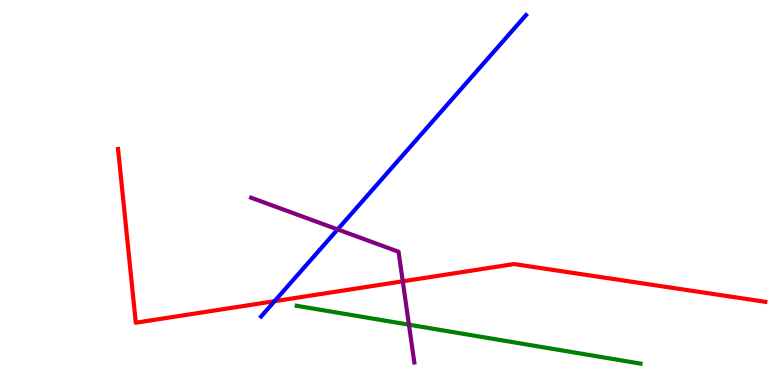[{'lines': ['blue', 'red'], 'intersections': [{'x': 3.54, 'y': 2.18}]}, {'lines': ['green', 'red'], 'intersections': []}, {'lines': ['purple', 'red'], 'intersections': [{'x': 5.2, 'y': 2.69}]}, {'lines': ['blue', 'green'], 'intersections': []}, {'lines': ['blue', 'purple'], 'intersections': [{'x': 4.36, 'y': 4.04}]}, {'lines': ['green', 'purple'], 'intersections': [{'x': 5.28, 'y': 1.57}]}]